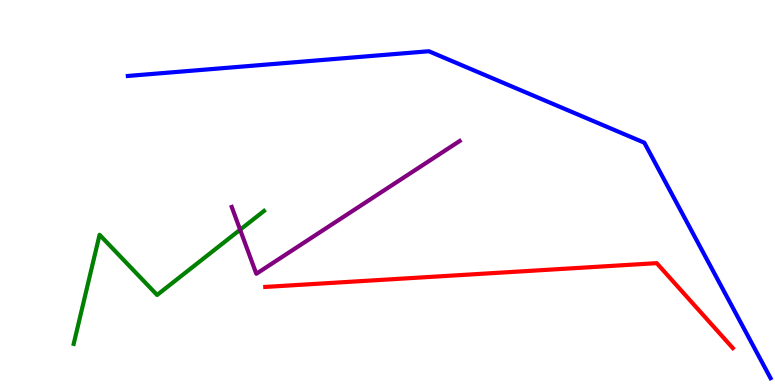[{'lines': ['blue', 'red'], 'intersections': []}, {'lines': ['green', 'red'], 'intersections': []}, {'lines': ['purple', 'red'], 'intersections': []}, {'lines': ['blue', 'green'], 'intersections': []}, {'lines': ['blue', 'purple'], 'intersections': []}, {'lines': ['green', 'purple'], 'intersections': [{'x': 3.1, 'y': 4.03}]}]